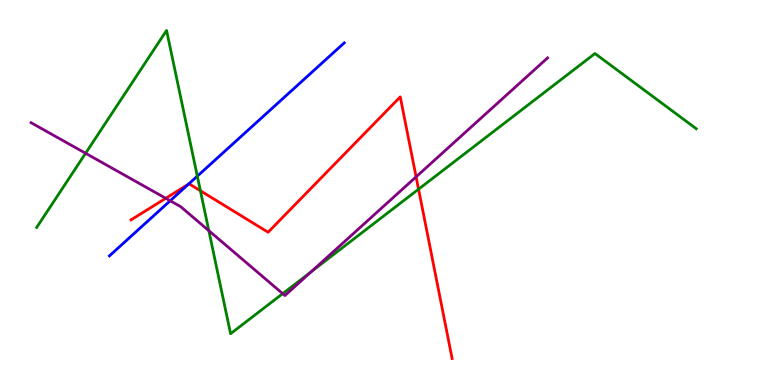[{'lines': ['blue', 'red'], 'intersections': [{'x': 2.43, 'y': 5.22}]}, {'lines': ['green', 'red'], 'intersections': [{'x': 2.59, 'y': 5.05}, {'x': 5.4, 'y': 5.09}]}, {'lines': ['purple', 'red'], 'intersections': [{'x': 2.14, 'y': 4.85}, {'x': 5.37, 'y': 5.41}]}, {'lines': ['blue', 'green'], 'intersections': [{'x': 2.55, 'y': 5.42}]}, {'lines': ['blue', 'purple'], 'intersections': [{'x': 2.2, 'y': 4.79}]}, {'lines': ['green', 'purple'], 'intersections': [{'x': 1.1, 'y': 6.02}, {'x': 2.69, 'y': 4.01}, {'x': 3.65, 'y': 2.37}, {'x': 4.02, 'y': 2.95}]}]